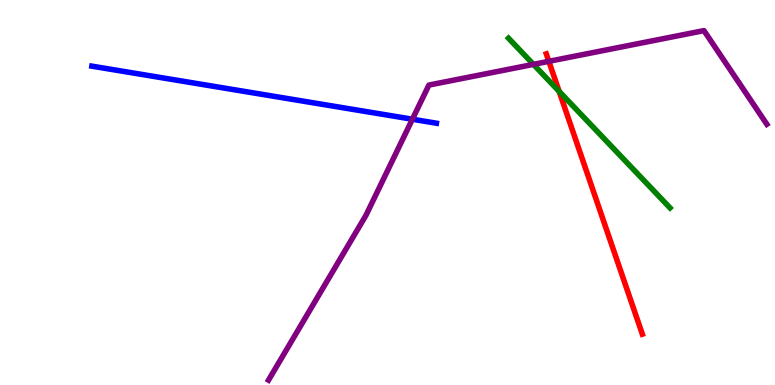[{'lines': ['blue', 'red'], 'intersections': []}, {'lines': ['green', 'red'], 'intersections': [{'x': 7.21, 'y': 7.63}]}, {'lines': ['purple', 'red'], 'intersections': [{'x': 7.08, 'y': 8.41}]}, {'lines': ['blue', 'green'], 'intersections': []}, {'lines': ['blue', 'purple'], 'intersections': [{'x': 5.32, 'y': 6.9}]}, {'lines': ['green', 'purple'], 'intersections': [{'x': 6.88, 'y': 8.33}]}]